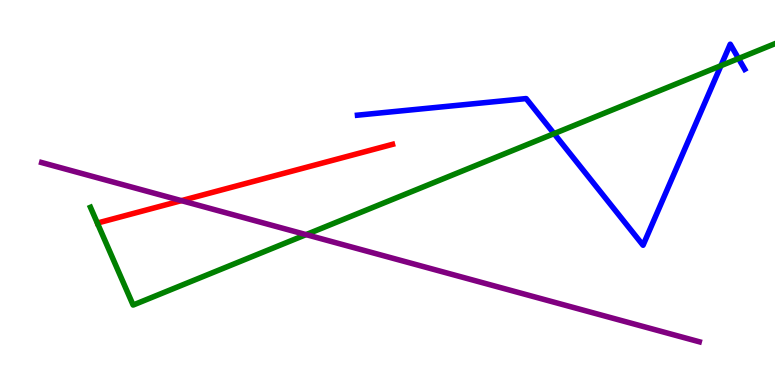[{'lines': ['blue', 'red'], 'intersections': []}, {'lines': ['green', 'red'], 'intersections': []}, {'lines': ['purple', 'red'], 'intersections': [{'x': 2.34, 'y': 4.79}]}, {'lines': ['blue', 'green'], 'intersections': [{'x': 7.15, 'y': 6.53}, {'x': 9.3, 'y': 8.29}, {'x': 9.53, 'y': 8.48}]}, {'lines': ['blue', 'purple'], 'intersections': []}, {'lines': ['green', 'purple'], 'intersections': [{'x': 3.95, 'y': 3.91}]}]